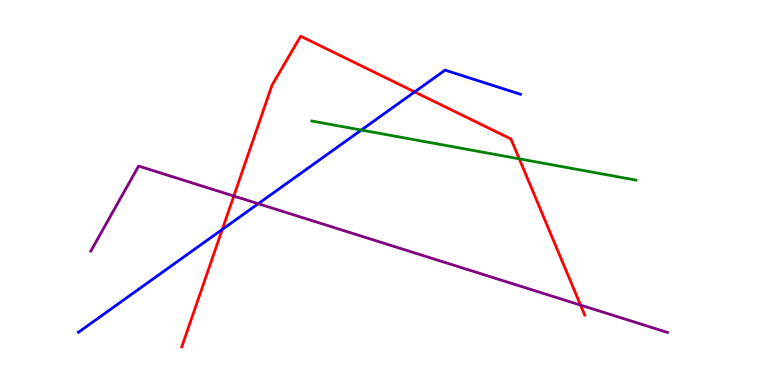[{'lines': ['blue', 'red'], 'intersections': [{'x': 2.87, 'y': 4.04}, {'x': 5.35, 'y': 7.61}]}, {'lines': ['green', 'red'], 'intersections': [{'x': 6.7, 'y': 5.87}]}, {'lines': ['purple', 'red'], 'intersections': [{'x': 3.02, 'y': 4.91}, {'x': 7.49, 'y': 2.08}]}, {'lines': ['blue', 'green'], 'intersections': [{'x': 4.66, 'y': 6.62}]}, {'lines': ['blue', 'purple'], 'intersections': [{'x': 3.33, 'y': 4.71}]}, {'lines': ['green', 'purple'], 'intersections': []}]